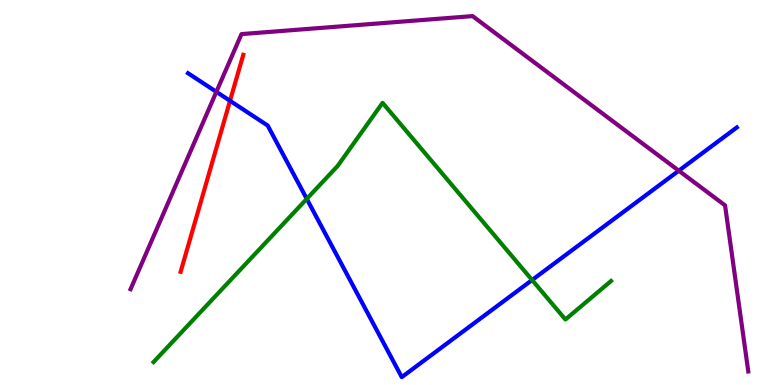[{'lines': ['blue', 'red'], 'intersections': [{'x': 2.97, 'y': 7.38}]}, {'lines': ['green', 'red'], 'intersections': []}, {'lines': ['purple', 'red'], 'intersections': []}, {'lines': ['blue', 'green'], 'intersections': [{'x': 3.96, 'y': 4.83}, {'x': 6.87, 'y': 2.73}]}, {'lines': ['blue', 'purple'], 'intersections': [{'x': 2.79, 'y': 7.61}, {'x': 8.76, 'y': 5.57}]}, {'lines': ['green', 'purple'], 'intersections': []}]